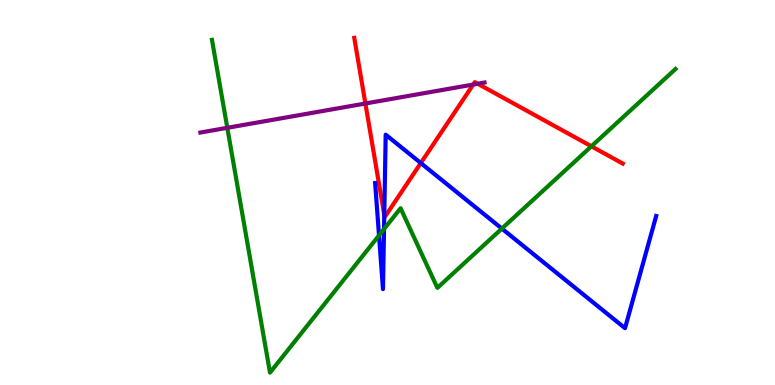[{'lines': ['blue', 'red'], 'intersections': [{'x': 4.96, 'y': 4.42}, {'x': 5.43, 'y': 5.76}]}, {'lines': ['green', 'red'], 'intersections': [{'x': 7.63, 'y': 6.2}]}, {'lines': ['purple', 'red'], 'intersections': [{'x': 4.71, 'y': 7.31}, {'x': 6.11, 'y': 7.8}, {'x': 6.16, 'y': 7.83}]}, {'lines': ['blue', 'green'], 'intersections': [{'x': 4.89, 'y': 3.89}, {'x': 4.96, 'y': 4.05}, {'x': 6.48, 'y': 4.06}]}, {'lines': ['blue', 'purple'], 'intersections': []}, {'lines': ['green', 'purple'], 'intersections': [{'x': 2.93, 'y': 6.68}]}]